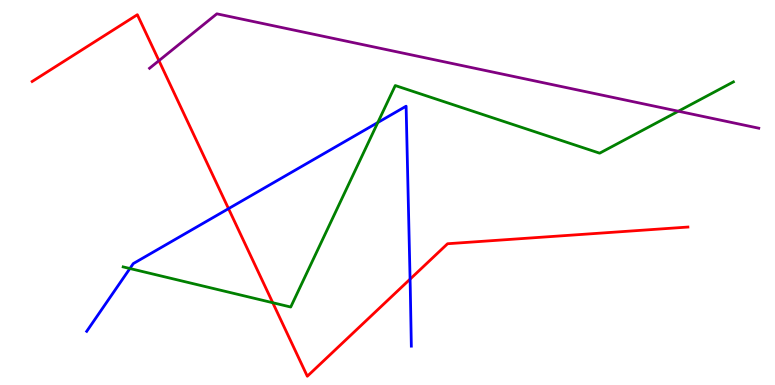[{'lines': ['blue', 'red'], 'intersections': [{'x': 2.95, 'y': 4.58}, {'x': 5.29, 'y': 2.75}]}, {'lines': ['green', 'red'], 'intersections': [{'x': 3.52, 'y': 2.14}]}, {'lines': ['purple', 'red'], 'intersections': [{'x': 2.05, 'y': 8.42}]}, {'lines': ['blue', 'green'], 'intersections': [{'x': 1.68, 'y': 3.03}, {'x': 4.87, 'y': 6.82}]}, {'lines': ['blue', 'purple'], 'intersections': []}, {'lines': ['green', 'purple'], 'intersections': [{'x': 8.75, 'y': 7.11}]}]